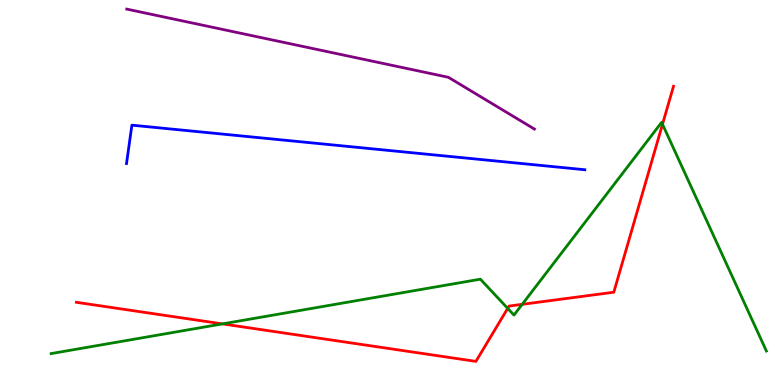[{'lines': ['blue', 'red'], 'intersections': []}, {'lines': ['green', 'red'], 'intersections': [{'x': 2.87, 'y': 1.59}, {'x': 6.55, 'y': 1.99}, {'x': 6.74, 'y': 2.1}, {'x': 8.55, 'y': 6.77}]}, {'lines': ['purple', 'red'], 'intersections': []}, {'lines': ['blue', 'green'], 'intersections': []}, {'lines': ['blue', 'purple'], 'intersections': []}, {'lines': ['green', 'purple'], 'intersections': []}]